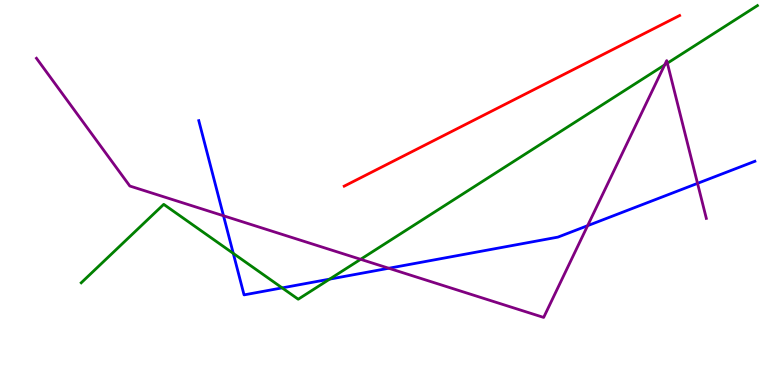[{'lines': ['blue', 'red'], 'intersections': []}, {'lines': ['green', 'red'], 'intersections': []}, {'lines': ['purple', 'red'], 'intersections': []}, {'lines': ['blue', 'green'], 'intersections': [{'x': 3.01, 'y': 3.42}, {'x': 3.64, 'y': 2.52}, {'x': 4.25, 'y': 2.75}]}, {'lines': ['blue', 'purple'], 'intersections': [{'x': 2.88, 'y': 4.4}, {'x': 5.02, 'y': 3.03}, {'x': 7.58, 'y': 4.14}, {'x': 9.0, 'y': 5.24}]}, {'lines': ['green', 'purple'], 'intersections': [{'x': 4.65, 'y': 3.26}, {'x': 8.58, 'y': 8.31}, {'x': 8.61, 'y': 8.36}]}]